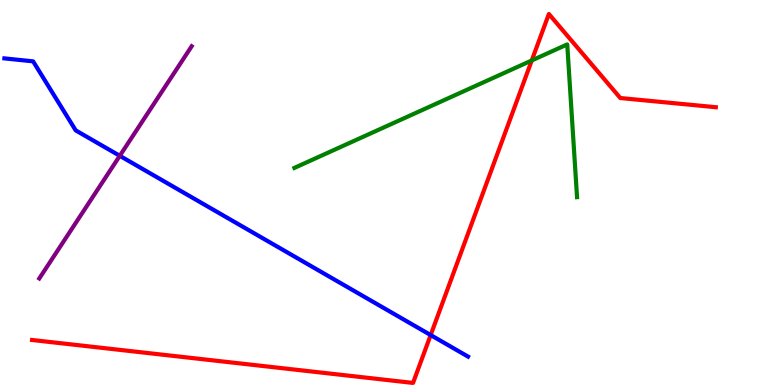[{'lines': ['blue', 'red'], 'intersections': [{'x': 5.56, 'y': 1.3}]}, {'lines': ['green', 'red'], 'intersections': [{'x': 6.86, 'y': 8.43}]}, {'lines': ['purple', 'red'], 'intersections': []}, {'lines': ['blue', 'green'], 'intersections': []}, {'lines': ['blue', 'purple'], 'intersections': [{'x': 1.55, 'y': 5.95}]}, {'lines': ['green', 'purple'], 'intersections': []}]